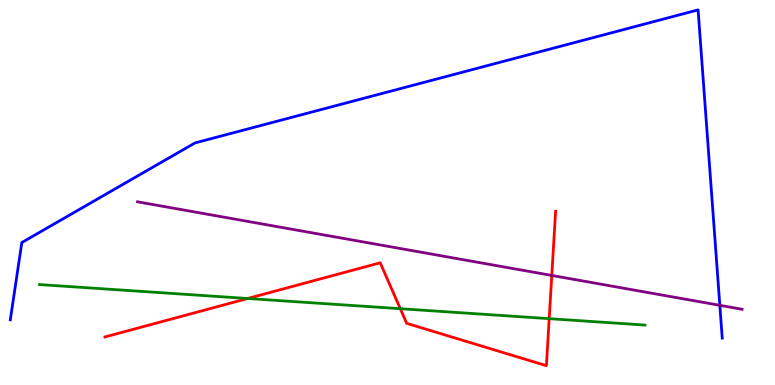[{'lines': ['blue', 'red'], 'intersections': []}, {'lines': ['green', 'red'], 'intersections': [{'x': 3.2, 'y': 2.25}, {'x': 5.17, 'y': 1.98}, {'x': 7.09, 'y': 1.72}]}, {'lines': ['purple', 'red'], 'intersections': [{'x': 7.12, 'y': 2.85}]}, {'lines': ['blue', 'green'], 'intersections': []}, {'lines': ['blue', 'purple'], 'intersections': [{'x': 9.29, 'y': 2.07}]}, {'lines': ['green', 'purple'], 'intersections': []}]